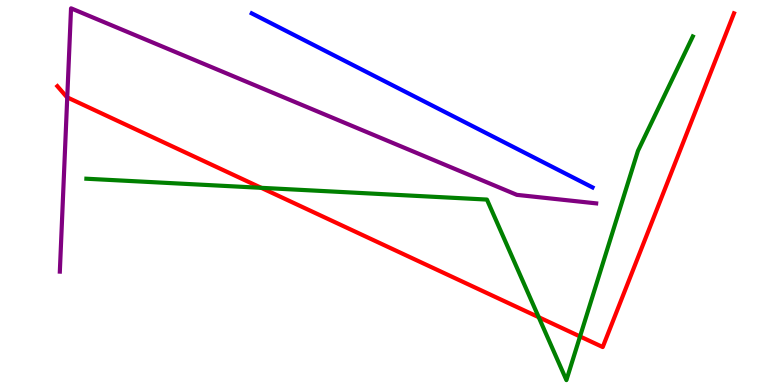[{'lines': ['blue', 'red'], 'intersections': []}, {'lines': ['green', 'red'], 'intersections': [{'x': 3.37, 'y': 5.12}, {'x': 6.95, 'y': 1.76}, {'x': 7.48, 'y': 1.26}]}, {'lines': ['purple', 'red'], 'intersections': [{'x': 0.868, 'y': 7.47}]}, {'lines': ['blue', 'green'], 'intersections': []}, {'lines': ['blue', 'purple'], 'intersections': []}, {'lines': ['green', 'purple'], 'intersections': []}]